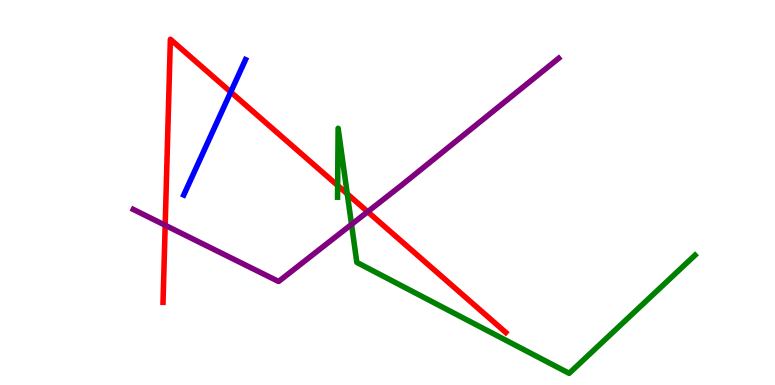[{'lines': ['blue', 'red'], 'intersections': [{'x': 2.98, 'y': 7.61}]}, {'lines': ['green', 'red'], 'intersections': [{'x': 4.36, 'y': 5.18}, {'x': 4.48, 'y': 4.96}]}, {'lines': ['purple', 'red'], 'intersections': [{'x': 2.13, 'y': 4.15}, {'x': 4.74, 'y': 4.5}]}, {'lines': ['blue', 'green'], 'intersections': []}, {'lines': ['blue', 'purple'], 'intersections': []}, {'lines': ['green', 'purple'], 'intersections': [{'x': 4.54, 'y': 4.17}]}]